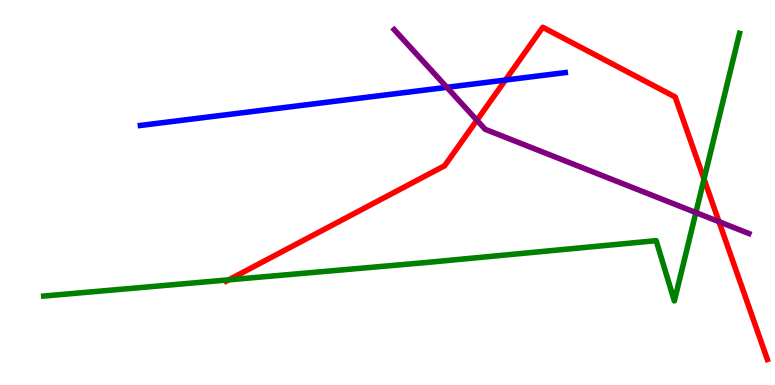[{'lines': ['blue', 'red'], 'intersections': [{'x': 6.52, 'y': 7.92}]}, {'lines': ['green', 'red'], 'intersections': [{'x': 2.95, 'y': 2.73}, {'x': 9.08, 'y': 5.35}]}, {'lines': ['purple', 'red'], 'intersections': [{'x': 6.15, 'y': 6.88}, {'x': 9.28, 'y': 4.24}]}, {'lines': ['blue', 'green'], 'intersections': []}, {'lines': ['blue', 'purple'], 'intersections': [{'x': 5.77, 'y': 7.73}]}, {'lines': ['green', 'purple'], 'intersections': [{'x': 8.98, 'y': 4.48}]}]